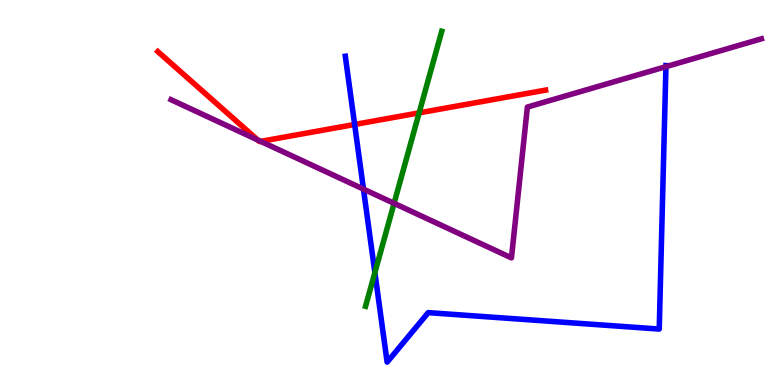[{'lines': ['blue', 'red'], 'intersections': [{'x': 4.58, 'y': 6.77}]}, {'lines': ['green', 'red'], 'intersections': [{'x': 5.41, 'y': 7.07}]}, {'lines': ['purple', 'red'], 'intersections': [{'x': 3.33, 'y': 6.36}, {'x': 3.36, 'y': 6.33}]}, {'lines': ['blue', 'green'], 'intersections': [{'x': 4.84, 'y': 2.92}]}, {'lines': ['blue', 'purple'], 'intersections': [{'x': 4.69, 'y': 5.09}, {'x': 8.59, 'y': 8.27}]}, {'lines': ['green', 'purple'], 'intersections': [{'x': 5.08, 'y': 4.72}]}]